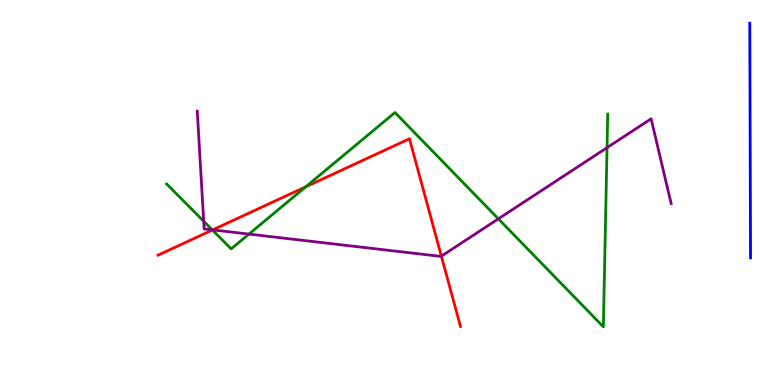[{'lines': ['blue', 'red'], 'intersections': []}, {'lines': ['green', 'red'], 'intersections': [{'x': 2.74, 'y': 4.03}, {'x': 3.95, 'y': 5.15}]}, {'lines': ['purple', 'red'], 'intersections': [{'x': 2.74, 'y': 4.03}, {'x': 5.7, 'y': 3.35}]}, {'lines': ['blue', 'green'], 'intersections': []}, {'lines': ['blue', 'purple'], 'intersections': []}, {'lines': ['green', 'purple'], 'intersections': [{'x': 2.63, 'y': 4.25}, {'x': 2.74, 'y': 4.03}, {'x': 3.21, 'y': 3.92}, {'x': 6.43, 'y': 4.32}, {'x': 7.83, 'y': 6.16}]}]